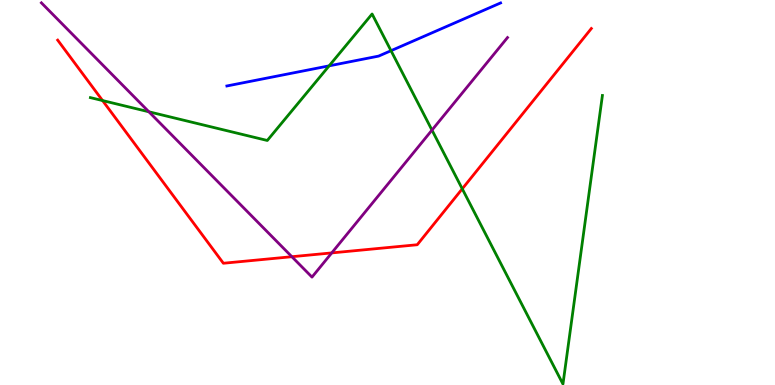[{'lines': ['blue', 'red'], 'intersections': []}, {'lines': ['green', 'red'], 'intersections': [{'x': 1.32, 'y': 7.39}, {'x': 5.96, 'y': 5.1}]}, {'lines': ['purple', 'red'], 'intersections': [{'x': 3.77, 'y': 3.33}, {'x': 4.28, 'y': 3.43}]}, {'lines': ['blue', 'green'], 'intersections': [{'x': 4.25, 'y': 8.29}, {'x': 5.05, 'y': 8.68}]}, {'lines': ['blue', 'purple'], 'intersections': []}, {'lines': ['green', 'purple'], 'intersections': [{'x': 1.92, 'y': 7.1}, {'x': 5.57, 'y': 6.62}]}]